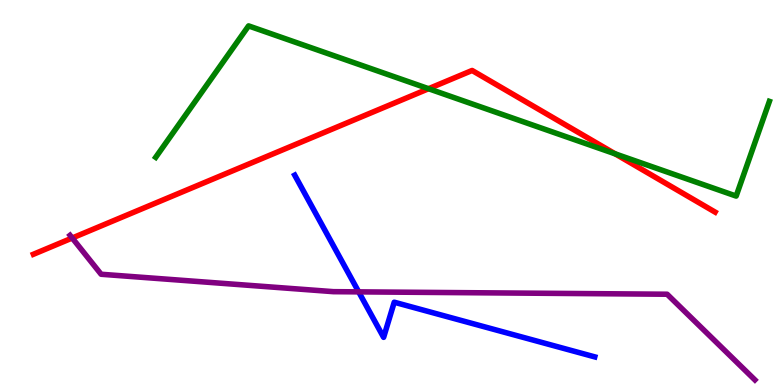[{'lines': ['blue', 'red'], 'intersections': []}, {'lines': ['green', 'red'], 'intersections': [{'x': 5.53, 'y': 7.7}, {'x': 7.94, 'y': 6.0}]}, {'lines': ['purple', 'red'], 'intersections': [{'x': 0.932, 'y': 3.82}]}, {'lines': ['blue', 'green'], 'intersections': []}, {'lines': ['blue', 'purple'], 'intersections': [{'x': 4.63, 'y': 2.42}]}, {'lines': ['green', 'purple'], 'intersections': []}]